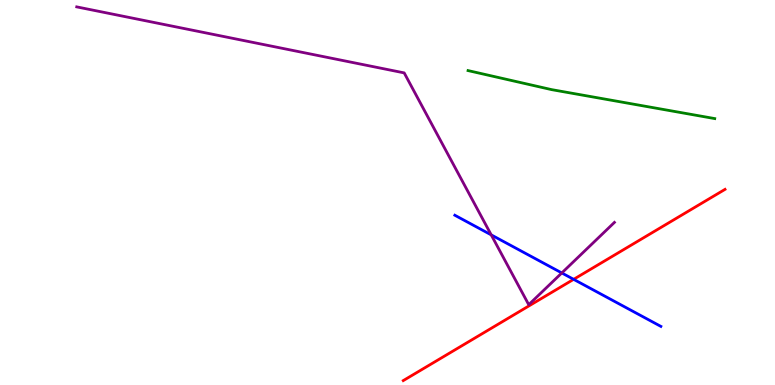[{'lines': ['blue', 'red'], 'intersections': [{'x': 7.4, 'y': 2.74}]}, {'lines': ['green', 'red'], 'intersections': []}, {'lines': ['purple', 'red'], 'intersections': []}, {'lines': ['blue', 'green'], 'intersections': []}, {'lines': ['blue', 'purple'], 'intersections': [{'x': 6.34, 'y': 3.9}, {'x': 7.25, 'y': 2.91}]}, {'lines': ['green', 'purple'], 'intersections': []}]